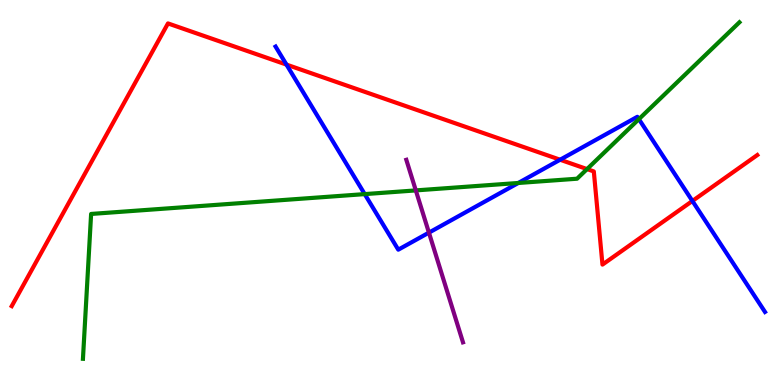[{'lines': ['blue', 'red'], 'intersections': [{'x': 3.7, 'y': 8.32}, {'x': 7.23, 'y': 5.85}, {'x': 8.93, 'y': 4.78}]}, {'lines': ['green', 'red'], 'intersections': [{'x': 7.57, 'y': 5.61}]}, {'lines': ['purple', 'red'], 'intersections': []}, {'lines': ['blue', 'green'], 'intersections': [{'x': 4.71, 'y': 4.96}, {'x': 6.69, 'y': 5.25}, {'x': 8.24, 'y': 6.91}]}, {'lines': ['blue', 'purple'], 'intersections': [{'x': 5.53, 'y': 3.96}]}, {'lines': ['green', 'purple'], 'intersections': [{'x': 5.37, 'y': 5.05}]}]